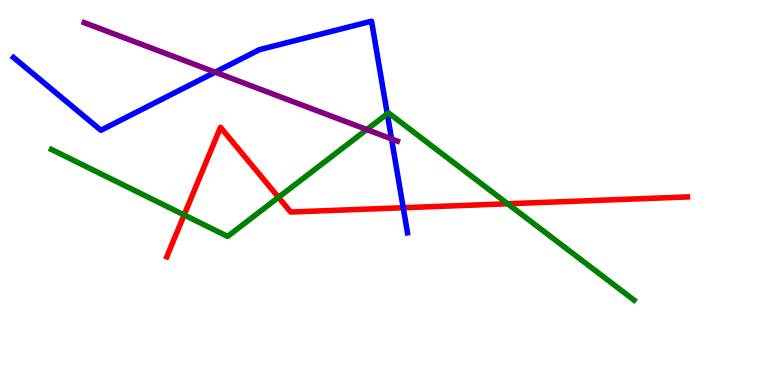[{'lines': ['blue', 'red'], 'intersections': [{'x': 5.2, 'y': 4.6}]}, {'lines': ['green', 'red'], 'intersections': [{'x': 2.38, 'y': 4.42}, {'x': 3.59, 'y': 4.87}, {'x': 6.55, 'y': 4.71}]}, {'lines': ['purple', 'red'], 'intersections': []}, {'lines': ['blue', 'green'], 'intersections': [{'x': 5.0, 'y': 7.04}]}, {'lines': ['blue', 'purple'], 'intersections': [{'x': 2.78, 'y': 8.13}, {'x': 5.05, 'y': 6.39}]}, {'lines': ['green', 'purple'], 'intersections': [{'x': 4.73, 'y': 6.64}]}]